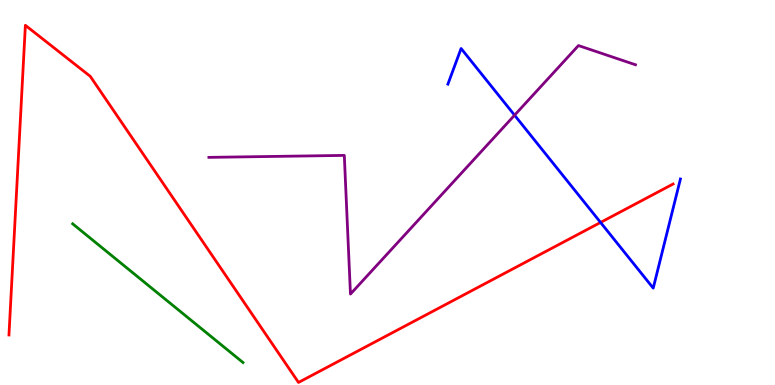[{'lines': ['blue', 'red'], 'intersections': [{'x': 7.75, 'y': 4.22}]}, {'lines': ['green', 'red'], 'intersections': []}, {'lines': ['purple', 'red'], 'intersections': []}, {'lines': ['blue', 'green'], 'intersections': []}, {'lines': ['blue', 'purple'], 'intersections': [{'x': 6.64, 'y': 7.01}]}, {'lines': ['green', 'purple'], 'intersections': []}]